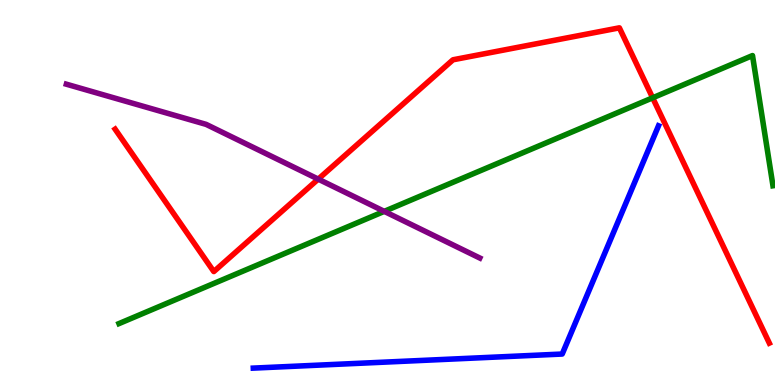[{'lines': ['blue', 'red'], 'intersections': []}, {'lines': ['green', 'red'], 'intersections': [{'x': 8.42, 'y': 7.46}]}, {'lines': ['purple', 'red'], 'intersections': [{'x': 4.11, 'y': 5.35}]}, {'lines': ['blue', 'green'], 'intersections': []}, {'lines': ['blue', 'purple'], 'intersections': []}, {'lines': ['green', 'purple'], 'intersections': [{'x': 4.96, 'y': 4.51}]}]